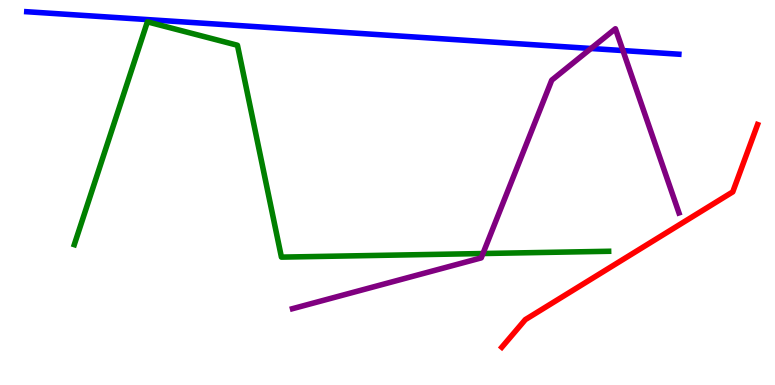[{'lines': ['blue', 'red'], 'intersections': []}, {'lines': ['green', 'red'], 'intersections': []}, {'lines': ['purple', 'red'], 'intersections': []}, {'lines': ['blue', 'green'], 'intersections': []}, {'lines': ['blue', 'purple'], 'intersections': [{'x': 7.63, 'y': 8.74}, {'x': 8.04, 'y': 8.69}]}, {'lines': ['green', 'purple'], 'intersections': [{'x': 6.23, 'y': 3.41}]}]